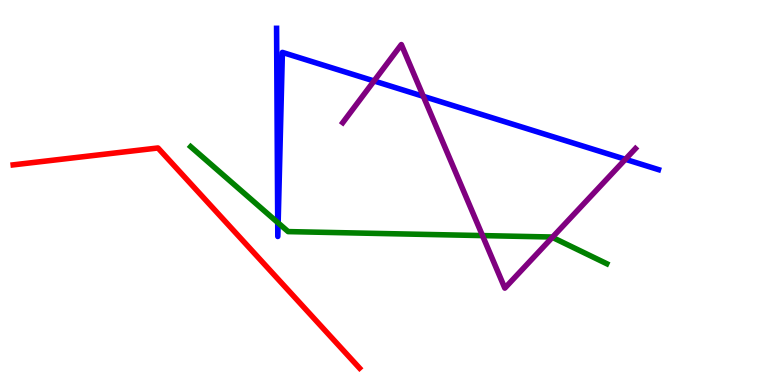[{'lines': ['blue', 'red'], 'intersections': []}, {'lines': ['green', 'red'], 'intersections': []}, {'lines': ['purple', 'red'], 'intersections': []}, {'lines': ['blue', 'green'], 'intersections': [{'x': 3.58, 'y': 4.22}, {'x': 3.59, 'y': 4.21}]}, {'lines': ['blue', 'purple'], 'intersections': [{'x': 4.83, 'y': 7.9}, {'x': 5.46, 'y': 7.5}, {'x': 8.07, 'y': 5.86}]}, {'lines': ['green', 'purple'], 'intersections': [{'x': 6.23, 'y': 3.88}, {'x': 7.13, 'y': 3.84}]}]